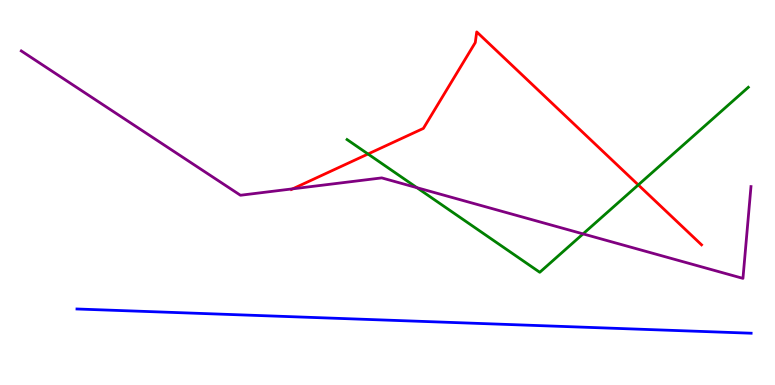[{'lines': ['blue', 'red'], 'intersections': []}, {'lines': ['green', 'red'], 'intersections': [{'x': 4.75, 'y': 6.0}, {'x': 8.24, 'y': 5.2}]}, {'lines': ['purple', 'red'], 'intersections': [{'x': 3.78, 'y': 5.1}]}, {'lines': ['blue', 'green'], 'intersections': []}, {'lines': ['blue', 'purple'], 'intersections': []}, {'lines': ['green', 'purple'], 'intersections': [{'x': 5.38, 'y': 5.13}, {'x': 7.52, 'y': 3.92}]}]